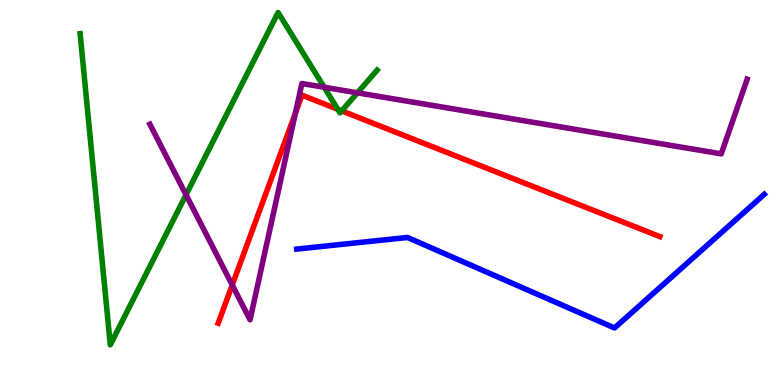[{'lines': ['blue', 'red'], 'intersections': []}, {'lines': ['green', 'red'], 'intersections': [{'x': 4.36, 'y': 7.16}, {'x': 4.41, 'y': 7.12}]}, {'lines': ['purple', 'red'], 'intersections': [{'x': 3.0, 'y': 2.6}, {'x': 3.81, 'y': 7.06}]}, {'lines': ['blue', 'green'], 'intersections': []}, {'lines': ['blue', 'purple'], 'intersections': []}, {'lines': ['green', 'purple'], 'intersections': [{'x': 2.4, 'y': 4.94}, {'x': 4.18, 'y': 7.73}, {'x': 4.61, 'y': 7.59}]}]